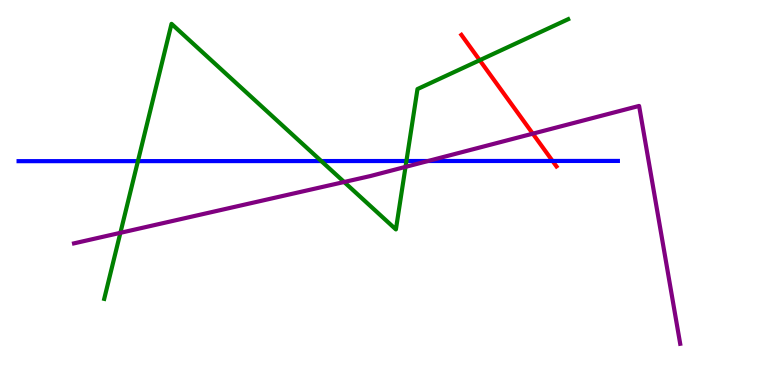[{'lines': ['blue', 'red'], 'intersections': [{'x': 7.13, 'y': 5.82}]}, {'lines': ['green', 'red'], 'intersections': [{'x': 6.19, 'y': 8.44}]}, {'lines': ['purple', 'red'], 'intersections': [{'x': 6.87, 'y': 6.53}]}, {'lines': ['blue', 'green'], 'intersections': [{'x': 1.78, 'y': 5.82}, {'x': 4.15, 'y': 5.82}, {'x': 5.24, 'y': 5.82}]}, {'lines': ['blue', 'purple'], 'intersections': [{'x': 5.52, 'y': 5.82}]}, {'lines': ['green', 'purple'], 'intersections': [{'x': 1.55, 'y': 3.95}, {'x': 4.44, 'y': 5.27}, {'x': 5.23, 'y': 5.67}]}]